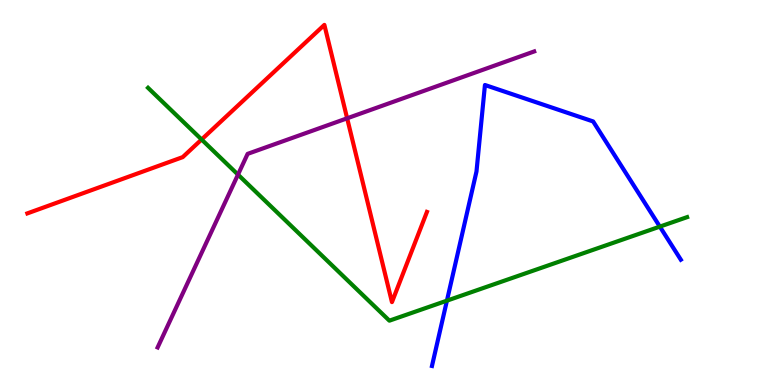[{'lines': ['blue', 'red'], 'intersections': []}, {'lines': ['green', 'red'], 'intersections': [{'x': 2.6, 'y': 6.38}]}, {'lines': ['purple', 'red'], 'intersections': [{'x': 4.48, 'y': 6.93}]}, {'lines': ['blue', 'green'], 'intersections': [{'x': 5.77, 'y': 2.19}, {'x': 8.51, 'y': 4.11}]}, {'lines': ['blue', 'purple'], 'intersections': []}, {'lines': ['green', 'purple'], 'intersections': [{'x': 3.07, 'y': 5.46}]}]